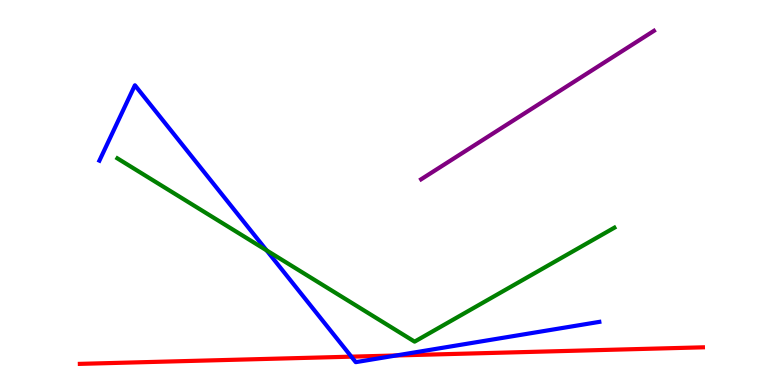[{'lines': ['blue', 'red'], 'intersections': [{'x': 4.53, 'y': 0.736}, {'x': 5.11, 'y': 0.767}]}, {'lines': ['green', 'red'], 'intersections': []}, {'lines': ['purple', 'red'], 'intersections': []}, {'lines': ['blue', 'green'], 'intersections': [{'x': 3.44, 'y': 3.5}]}, {'lines': ['blue', 'purple'], 'intersections': []}, {'lines': ['green', 'purple'], 'intersections': []}]